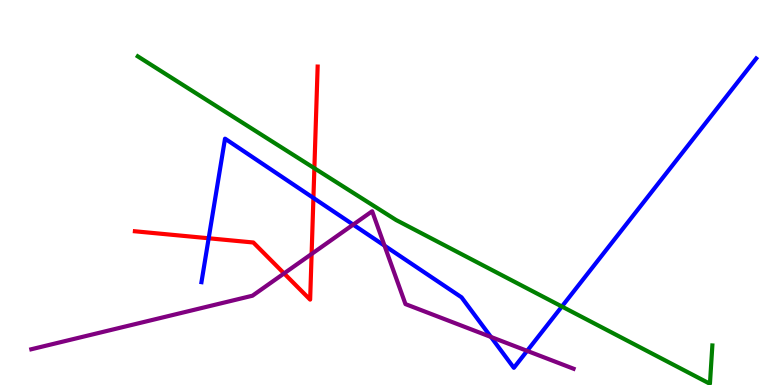[{'lines': ['blue', 'red'], 'intersections': [{'x': 2.69, 'y': 3.81}, {'x': 4.04, 'y': 4.86}]}, {'lines': ['green', 'red'], 'intersections': [{'x': 4.06, 'y': 5.63}]}, {'lines': ['purple', 'red'], 'intersections': [{'x': 3.67, 'y': 2.9}, {'x': 4.02, 'y': 3.4}]}, {'lines': ['blue', 'green'], 'intersections': [{'x': 7.25, 'y': 2.04}]}, {'lines': ['blue', 'purple'], 'intersections': [{'x': 4.56, 'y': 4.17}, {'x': 4.96, 'y': 3.62}, {'x': 6.33, 'y': 1.25}, {'x': 6.8, 'y': 0.886}]}, {'lines': ['green', 'purple'], 'intersections': []}]